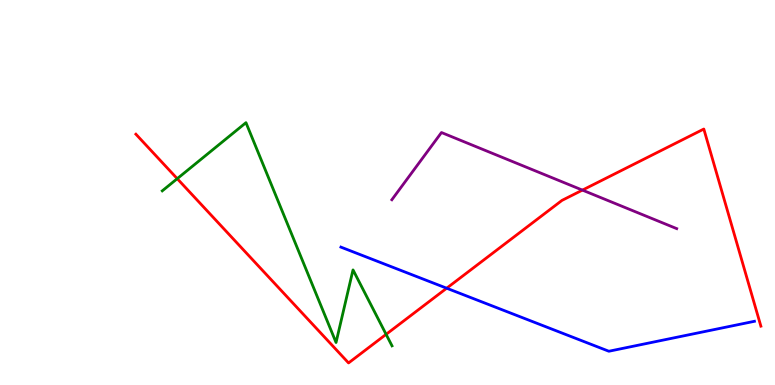[{'lines': ['blue', 'red'], 'intersections': [{'x': 5.76, 'y': 2.51}]}, {'lines': ['green', 'red'], 'intersections': [{'x': 2.29, 'y': 5.36}, {'x': 4.98, 'y': 1.32}]}, {'lines': ['purple', 'red'], 'intersections': [{'x': 7.52, 'y': 5.06}]}, {'lines': ['blue', 'green'], 'intersections': []}, {'lines': ['blue', 'purple'], 'intersections': []}, {'lines': ['green', 'purple'], 'intersections': []}]